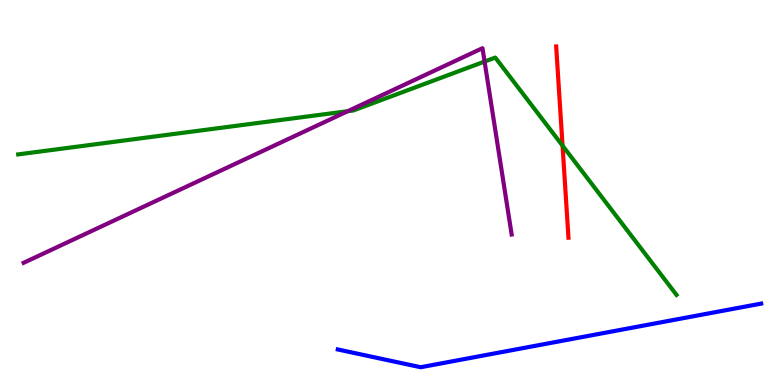[{'lines': ['blue', 'red'], 'intersections': []}, {'lines': ['green', 'red'], 'intersections': [{'x': 7.26, 'y': 6.22}]}, {'lines': ['purple', 'red'], 'intersections': []}, {'lines': ['blue', 'green'], 'intersections': []}, {'lines': ['blue', 'purple'], 'intersections': []}, {'lines': ['green', 'purple'], 'intersections': [{'x': 4.49, 'y': 7.11}, {'x': 6.25, 'y': 8.4}]}]